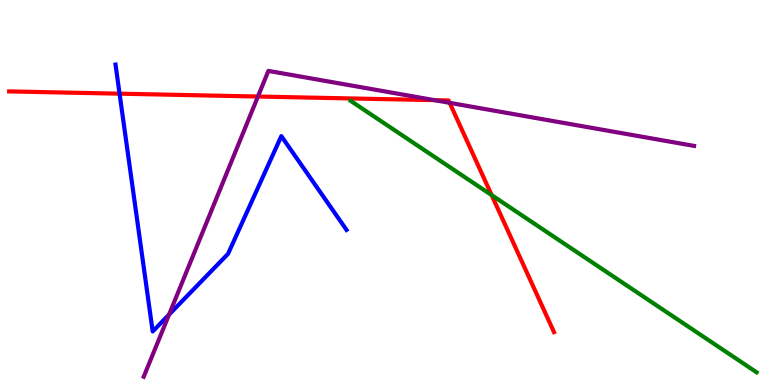[{'lines': ['blue', 'red'], 'intersections': [{'x': 1.54, 'y': 7.57}]}, {'lines': ['green', 'red'], 'intersections': [{'x': 6.34, 'y': 4.93}]}, {'lines': ['purple', 'red'], 'intersections': [{'x': 3.33, 'y': 7.49}, {'x': 5.61, 'y': 7.4}, {'x': 5.8, 'y': 7.33}]}, {'lines': ['blue', 'green'], 'intersections': []}, {'lines': ['blue', 'purple'], 'intersections': [{'x': 2.18, 'y': 1.83}]}, {'lines': ['green', 'purple'], 'intersections': []}]